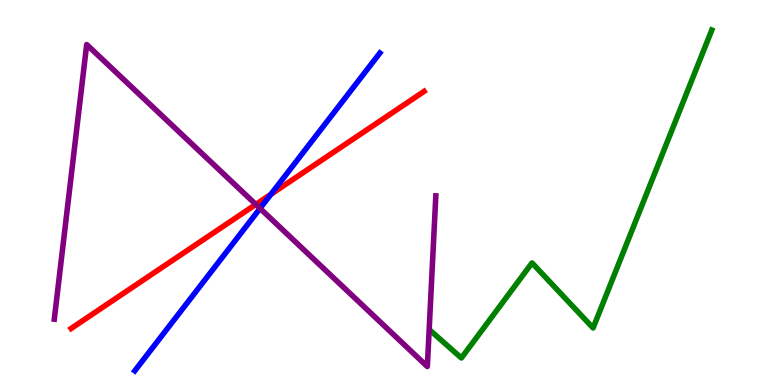[{'lines': ['blue', 'red'], 'intersections': [{'x': 3.5, 'y': 4.95}]}, {'lines': ['green', 'red'], 'intersections': []}, {'lines': ['purple', 'red'], 'intersections': [{'x': 3.3, 'y': 4.69}]}, {'lines': ['blue', 'green'], 'intersections': []}, {'lines': ['blue', 'purple'], 'intersections': [{'x': 3.36, 'y': 4.59}]}, {'lines': ['green', 'purple'], 'intersections': []}]